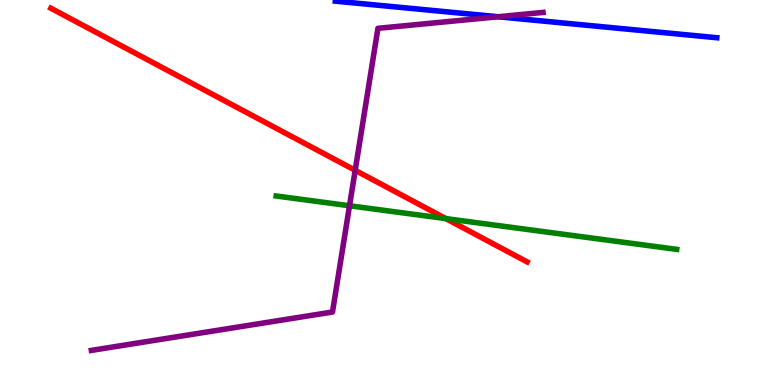[{'lines': ['blue', 'red'], 'intersections': []}, {'lines': ['green', 'red'], 'intersections': [{'x': 5.75, 'y': 4.32}]}, {'lines': ['purple', 'red'], 'intersections': [{'x': 4.58, 'y': 5.58}]}, {'lines': ['blue', 'green'], 'intersections': []}, {'lines': ['blue', 'purple'], 'intersections': [{'x': 6.43, 'y': 9.56}]}, {'lines': ['green', 'purple'], 'intersections': [{'x': 4.51, 'y': 4.66}]}]